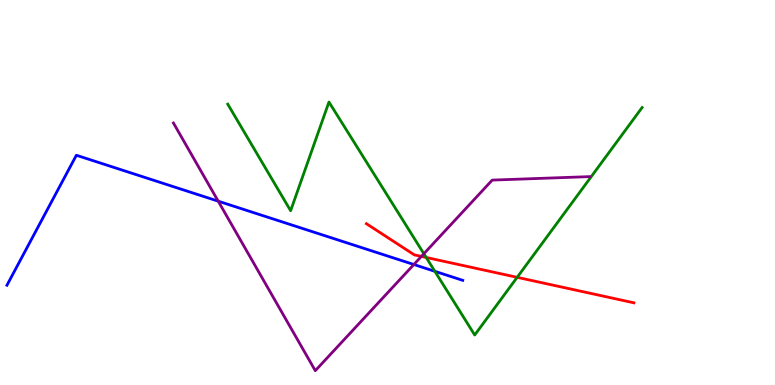[{'lines': ['blue', 'red'], 'intersections': []}, {'lines': ['green', 'red'], 'intersections': [{'x': 5.5, 'y': 3.31}, {'x': 6.67, 'y': 2.8}]}, {'lines': ['purple', 'red'], 'intersections': [{'x': 5.44, 'y': 3.34}]}, {'lines': ['blue', 'green'], 'intersections': [{'x': 5.61, 'y': 2.95}]}, {'lines': ['blue', 'purple'], 'intersections': [{'x': 2.82, 'y': 4.77}, {'x': 5.34, 'y': 3.13}]}, {'lines': ['green', 'purple'], 'intersections': [{'x': 5.47, 'y': 3.41}]}]